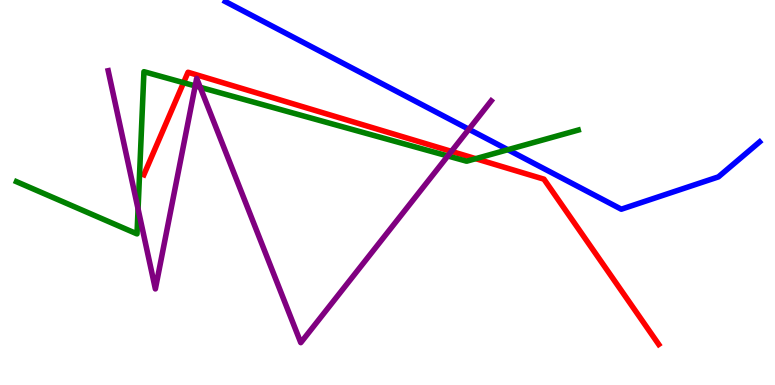[{'lines': ['blue', 'red'], 'intersections': []}, {'lines': ['green', 'red'], 'intersections': [{'x': 2.37, 'y': 7.85}, {'x': 6.14, 'y': 5.88}]}, {'lines': ['purple', 'red'], 'intersections': [{'x': 5.82, 'y': 6.07}]}, {'lines': ['blue', 'green'], 'intersections': [{'x': 6.55, 'y': 6.11}]}, {'lines': ['blue', 'purple'], 'intersections': [{'x': 6.05, 'y': 6.64}]}, {'lines': ['green', 'purple'], 'intersections': [{'x': 1.78, 'y': 4.57}, {'x': 2.52, 'y': 7.77}, {'x': 2.58, 'y': 7.73}, {'x': 5.78, 'y': 5.95}]}]